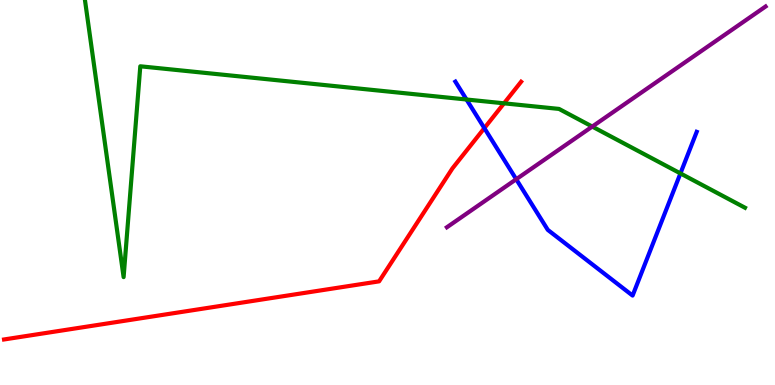[{'lines': ['blue', 'red'], 'intersections': [{'x': 6.25, 'y': 6.67}]}, {'lines': ['green', 'red'], 'intersections': [{'x': 6.5, 'y': 7.32}]}, {'lines': ['purple', 'red'], 'intersections': []}, {'lines': ['blue', 'green'], 'intersections': [{'x': 6.02, 'y': 7.42}, {'x': 8.78, 'y': 5.5}]}, {'lines': ['blue', 'purple'], 'intersections': [{'x': 6.66, 'y': 5.34}]}, {'lines': ['green', 'purple'], 'intersections': [{'x': 7.64, 'y': 6.71}]}]